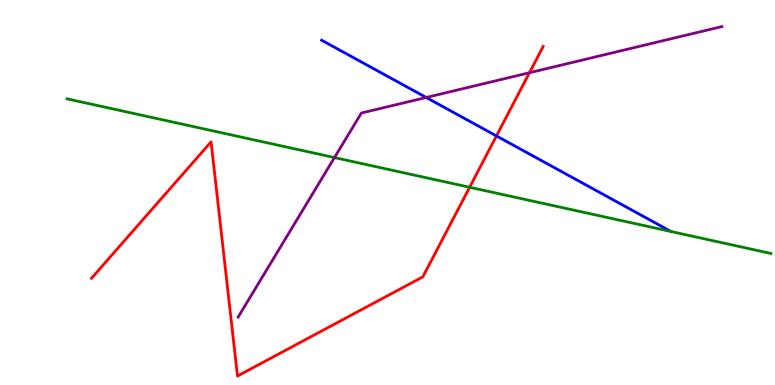[{'lines': ['blue', 'red'], 'intersections': [{'x': 6.41, 'y': 6.47}]}, {'lines': ['green', 'red'], 'intersections': [{'x': 6.06, 'y': 5.14}]}, {'lines': ['purple', 'red'], 'intersections': [{'x': 6.83, 'y': 8.11}]}, {'lines': ['blue', 'green'], 'intersections': []}, {'lines': ['blue', 'purple'], 'intersections': [{'x': 5.5, 'y': 7.47}]}, {'lines': ['green', 'purple'], 'intersections': [{'x': 4.32, 'y': 5.91}]}]